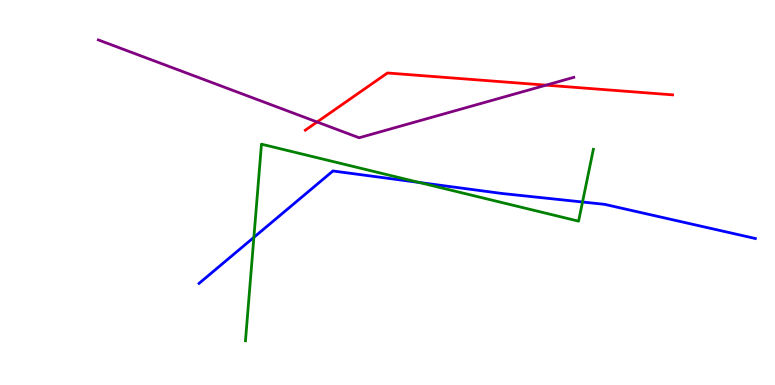[{'lines': ['blue', 'red'], 'intersections': []}, {'lines': ['green', 'red'], 'intersections': []}, {'lines': ['purple', 'red'], 'intersections': [{'x': 4.09, 'y': 6.83}, {'x': 7.05, 'y': 7.79}]}, {'lines': ['blue', 'green'], 'intersections': [{'x': 3.28, 'y': 3.83}, {'x': 5.41, 'y': 5.26}, {'x': 7.52, 'y': 4.75}]}, {'lines': ['blue', 'purple'], 'intersections': []}, {'lines': ['green', 'purple'], 'intersections': []}]